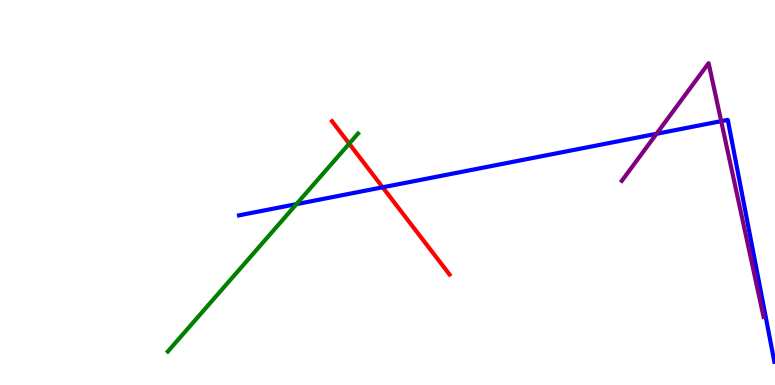[{'lines': ['blue', 'red'], 'intersections': [{'x': 4.94, 'y': 5.14}]}, {'lines': ['green', 'red'], 'intersections': [{'x': 4.51, 'y': 6.27}]}, {'lines': ['purple', 'red'], 'intersections': []}, {'lines': ['blue', 'green'], 'intersections': [{'x': 3.83, 'y': 4.7}]}, {'lines': ['blue', 'purple'], 'intersections': [{'x': 8.47, 'y': 6.52}, {'x': 9.31, 'y': 6.85}]}, {'lines': ['green', 'purple'], 'intersections': []}]